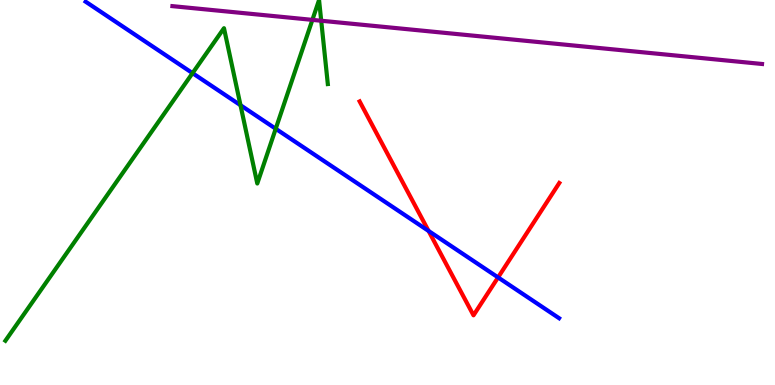[{'lines': ['blue', 'red'], 'intersections': [{'x': 5.53, 'y': 4.0}, {'x': 6.43, 'y': 2.79}]}, {'lines': ['green', 'red'], 'intersections': []}, {'lines': ['purple', 'red'], 'intersections': []}, {'lines': ['blue', 'green'], 'intersections': [{'x': 2.48, 'y': 8.1}, {'x': 3.1, 'y': 7.27}, {'x': 3.56, 'y': 6.66}]}, {'lines': ['blue', 'purple'], 'intersections': []}, {'lines': ['green', 'purple'], 'intersections': [{'x': 4.03, 'y': 9.48}, {'x': 4.14, 'y': 9.46}]}]